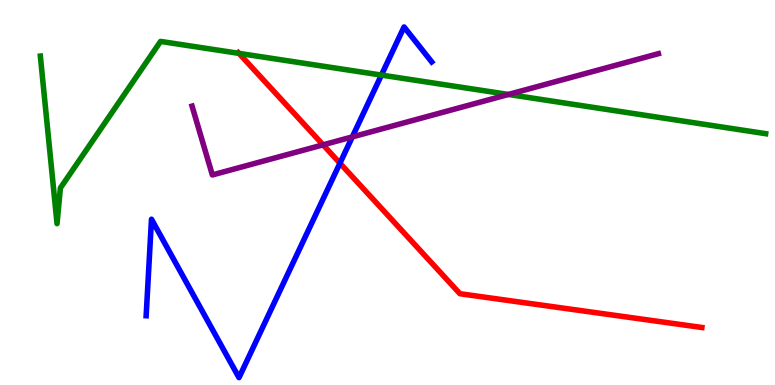[{'lines': ['blue', 'red'], 'intersections': [{'x': 4.39, 'y': 5.76}]}, {'lines': ['green', 'red'], 'intersections': [{'x': 3.08, 'y': 8.61}]}, {'lines': ['purple', 'red'], 'intersections': [{'x': 4.17, 'y': 6.24}]}, {'lines': ['blue', 'green'], 'intersections': [{'x': 4.92, 'y': 8.05}]}, {'lines': ['blue', 'purple'], 'intersections': [{'x': 4.55, 'y': 6.44}]}, {'lines': ['green', 'purple'], 'intersections': [{'x': 6.56, 'y': 7.55}]}]